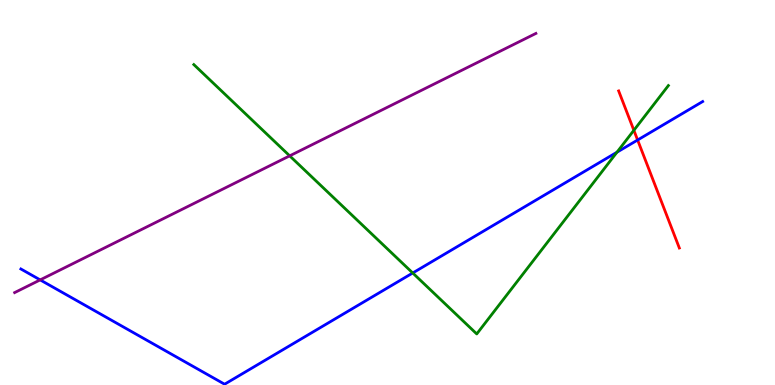[{'lines': ['blue', 'red'], 'intersections': [{'x': 8.23, 'y': 6.36}]}, {'lines': ['green', 'red'], 'intersections': [{'x': 8.18, 'y': 6.62}]}, {'lines': ['purple', 'red'], 'intersections': []}, {'lines': ['blue', 'green'], 'intersections': [{'x': 5.33, 'y': 2.91}, {'x': 7.96, 'y': 6.05}]}, {'lines': ['blue', 'purple'], 'intersections': [{'x': 0.518, 'y': 2.73}]}, {'lines': ['green', 'purple'], 'intersections': [{'x': 3.74, 'y': 5.95}]}]